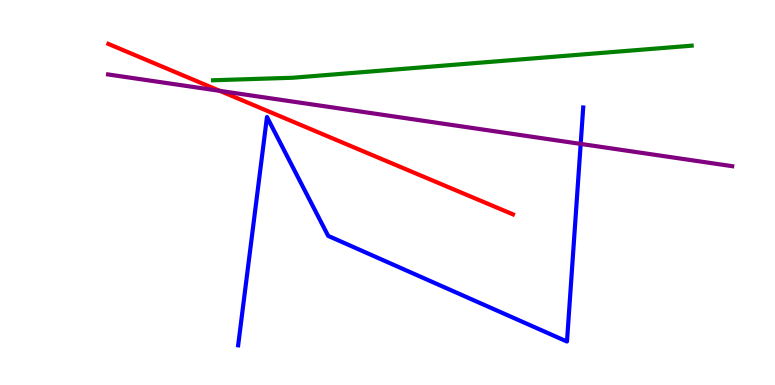[{'lines': ['blue', 'red'], 'intersections': []}, {'lines': ['green', 'red'], 'intersections': []}, {'lines': ['purple', 'red'], 'intersections': [{'x': 2.84, 'y': 7.64}]}, {'lines': ['blue', 'green'], 'intersections': []}, {'lines': ['blue', 'purple'], 'intersections': [{'x': 7.49, 'y': 6.26}]}, {'lines': ['green', 'purple'], 'intersections': []}]